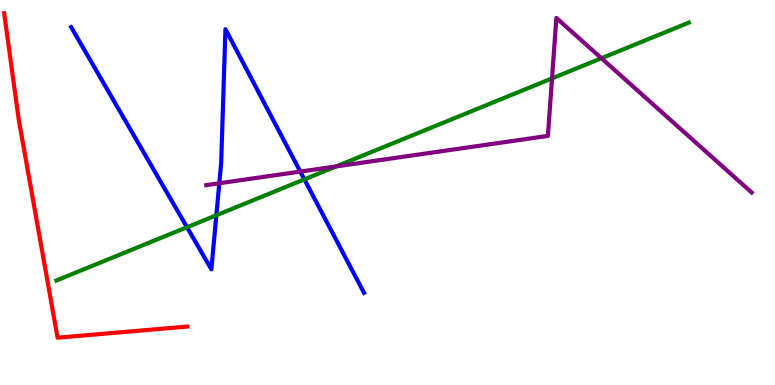[{'lines': ['blue', 'red'], 'intersections': []}, {'lines': ['green', 'red'], 'intersections': []}, {'lines': ['purple', 'red'], 'intersections': []}, {'lines': ['blue', 'green'], 'intersections': [{'x': 2.41, 'y': 4.1}, {'x': 2.79, 'y': 4.41}, {'x': 3.93, 'y': 5.34}]}, {'lines': ['blue', 'purple'], 'intersections': [{'x': 2.83, 'y': 5.24}, {'x': 3.87, 'y': 5.54}]}, {'lines': ['green', 'purple'], 'intersections': [{'x': 4.34, 'y': 5.68}, {'x': 7.12, 'y': 7.96}, {'x': 7.76, 'y': 8.49}]}]